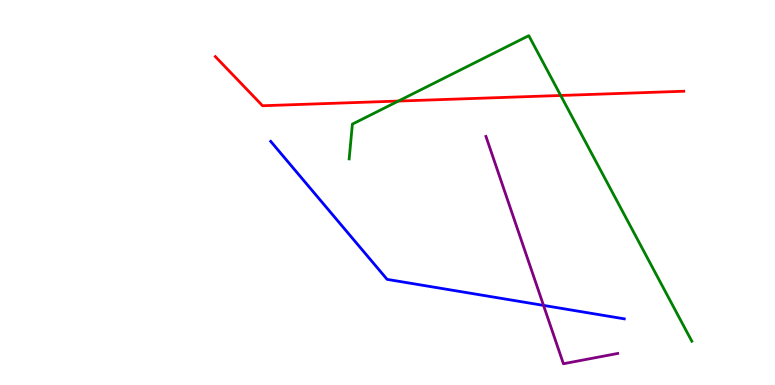[{'lines': ['blue', 'red'], 'intersections': []}, {'lines': ['green', 'red'], 'intersections': [{'x': 5.14, 'y': 7.38}, {'x': 7.23, 'y': 7.52}]}, {'lines': ['purple', 'red'], 'intersections': []}, {'lines': ['blue', 'green'], 'intersections': []}, {'lines': ['blue', 'purple'], 'intersections': [{'x': 7.01, 'y': 2.07}]}, {'lines': ['green', 'purple'], 'intersections': []}]